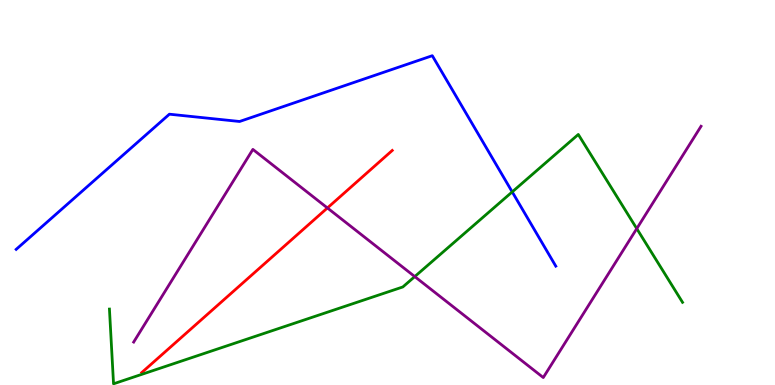[{'lines': ['blue', 'red'], 'intersections': []}, {'lines': ['green', 'red'], 'intersections': []}, {'lines': ['purple', 'red'], 'intersections': [{'x': 4.22, 'y': 4.6}]}, {'lines': ['blue', 'green'], 'intersections': [{'x': 6.61, 'y': 5.02}]}, {'lines': ['blue', 'purple'], 'intersections': []}, {'lines': ['green', 'purple'], 'intersections': [{'x': 5.35, 'y': 2.82}, {'x': 8.22, 'y': 4.06}]}]